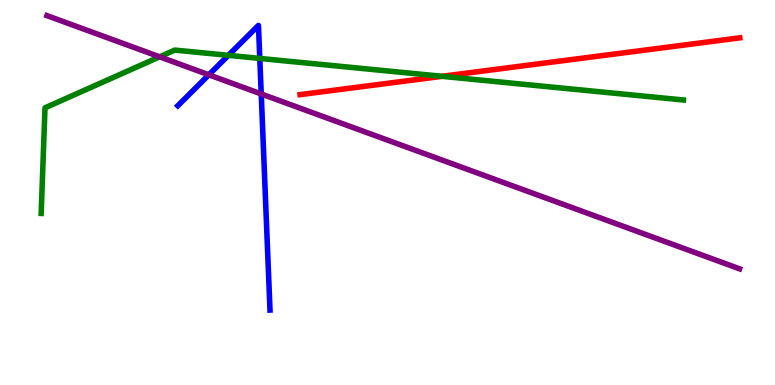[{'lines': ['blue', 'red'], 'intersections': []}, {'lines': ['green', 'red'], 'intersections': [{'x': 5.7, 'y': 8.02}]}, {'lines': ['purple', 'red'], 'intersections': []}, {'lines': ['blue', 'green'], 'intersections': [{'x': 2.95, 'y': 8.56}, {'x': 3.35, 'y': 8.48}]}, {'lines': ['blue', 'purple'], 'intersections': [{'x': 2.69, 'y': 8.06}, {'x': 3.37, 'y': 7.56}]}, {'lines': ['green', 'purple'], 'intersections': [{'x': 2.06, 'y': 8.52}]}]